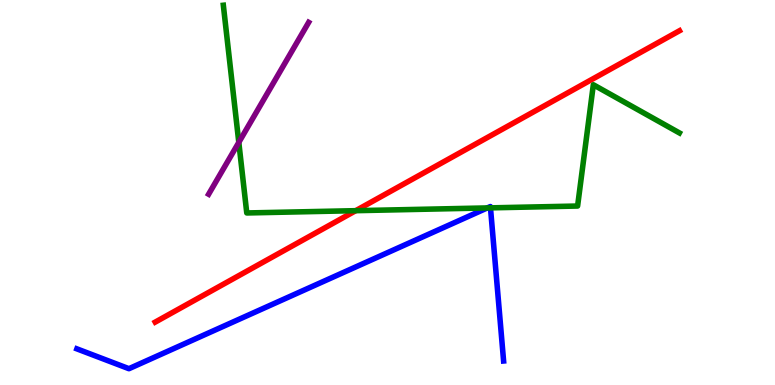[{'lines': ['blue', 'red'], 'intersections': []}, {'lines': ['green', 'red'], 'intersections': [{'x': 4.59, 'y': 4.53}]}, {'lines': ['purple', 'red'], 'intersections': []}, {'lines': ['blue', 'green'], 'intersections': [{'x': 6.29, 'y': 4.6}, {'x': 6.33, 'y': 4.6}]}, {'lines': ['blue', 'purple'], 'intersections': []}, {'lines': ['green', 'purple'], 'intersections': [{'x': 3.08, 'y': 6.3}]}]